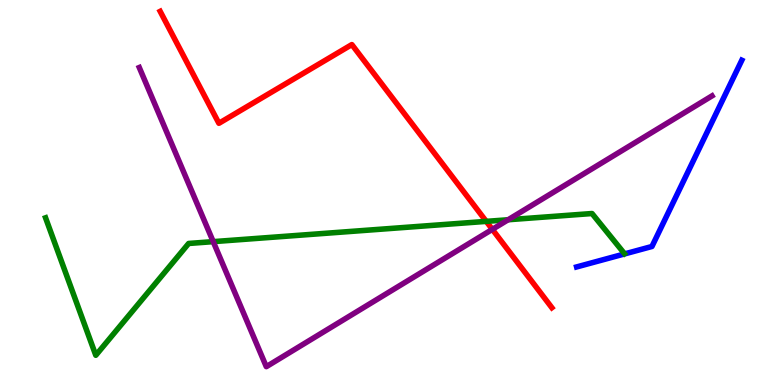[{'lines': ['blue', 'red'], 'intersections': []}, {'lines': ['green', 'red'], 'intersections': [{'x': 6.27, 'y': 4.25}]}, {'lines': ['purple', 'red'], 'intersections': [{'x': 6.35, 'y': 4.04}]}, {'lines': ['blue', 'green'], 'intersections': []}, {'lines': ['blue', 'purple'], 'intersections': []}, {'lines': ['green', 'purple'], 'intersections': [{'x': 2.75, 'y': 3.72}, {'x': 6.56, 'y': 4.29}]}]